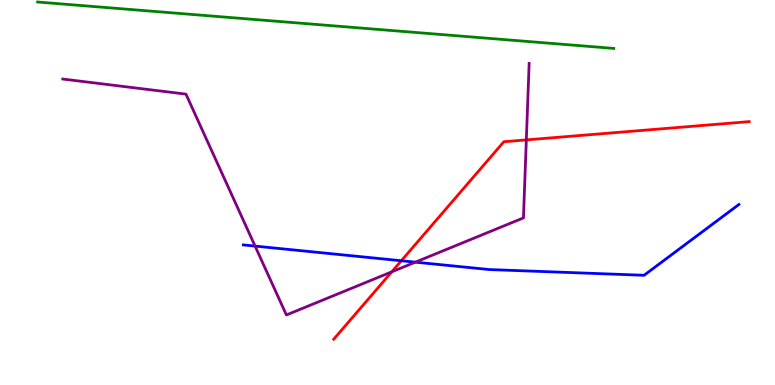[{'lines': ['blue', 'red'], 'intersections': [{'x': 5.18, 'y': 3.23}]}, {'lines': ['green', 'red'], 'intersections': []}, {'lines': ['purple', 'red'], 'intersections': [{'x': 5.06, 'y': 2.94}, {'x': 6.79, 'y': 6.37}]}, {'lines': ['blue', 'green'], 'intersections': []}, {'lines': ['blue', 'purple'], 'intersections': [{'x': 3.29, 'y': 3.61}, {'x': 5.36, 'y': 3.19}]}, {'lines': ['green', 'purple'], 'intersections': []}]